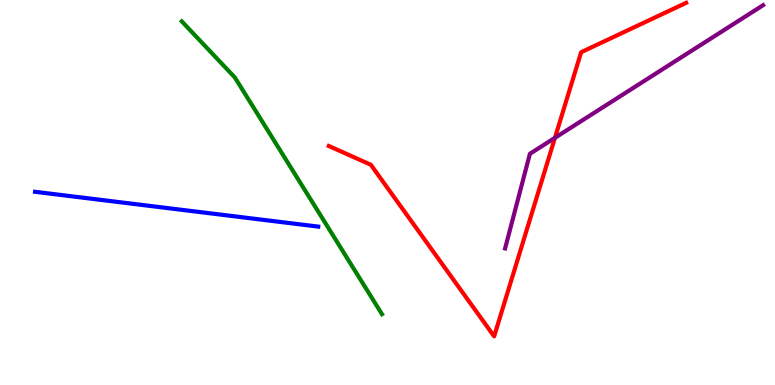[{'lines': ['blue', 'red'], 'intersections': []}, {'lines': ['green', 'red'], 'intersections': []}, {'lines': ['purple', 'red'], 'intersections': [{'x': 7.16, 'y': 6.42}]}, {'lines': ['blue', 'green'], 'intersections': []}, {'lines': ['blue', 'purple'], 'intersections': []}, {'lines': ['green', 'purple'], 'intersections': []}]